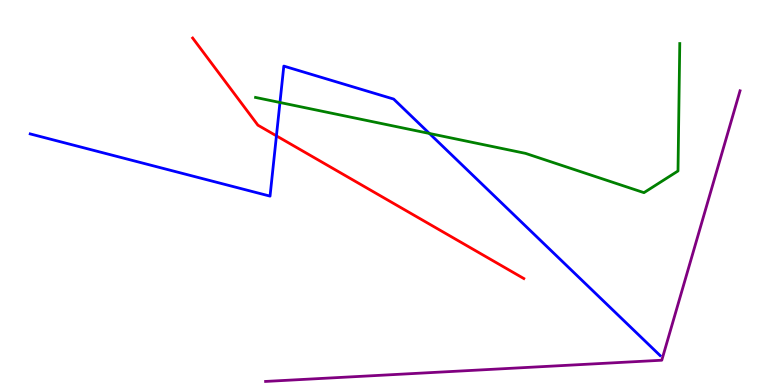[{'lines': ['blue', 'red'], 'intersections': [{'x': 3.57, 'y': 6.47}]}, {'lines': ['green', 'red'], 'intersections': []}, {'lines': ['purple', 'red'], 'intersections': []}, {'lines': ['blue', 'green'], 'intersections': [{'x': 3.61, 'y': 7.34}, {'x': 5.54, 'y': 6.53}]}, {'lines': ['blue', 'purple'], 'intersections': []}, {'lines': ['green', 'purple'], 'intersections': []}]